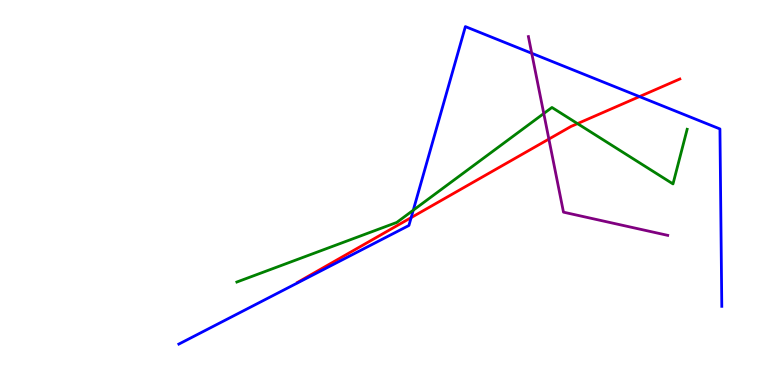[{'lines': ['blue', 'red'], 'intersections': [{'x': 5.31, 'y': 4.35}, {'x': 8.25, 'y': 7.49}]}, {'lines': ['green', 'red'], 'intersections': [{'x': 7.45, 'y': 6.79}]}, {'lines': ['purple', 'red'], 'intersections': [{'x': 7.08, 'y': 6.39}]}, {'lines': ['blue', 'green'], 'intersections': [{'x': 5.33, 'y': 4.54}]}, {'lines': ['blue', 'purple'], 'intersections': [{'x': 6.86, 'y': 8.62}]}, {'lines': ['green', 'purple'], 'intersections': [{'x': 7.02, 'y': 7.05}]}]